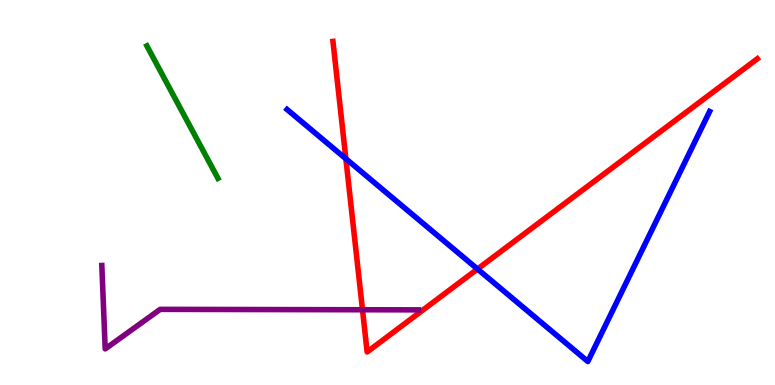[{'lines': ['blue', 'red'], 'intersections': [{'x': 4.46, 'y': 5.88}, {'x': 6.16, 'y': 3.01}]}, {'lines': ['green', 'red'], 'intersections': []}, {'lines': ['purple', 'red'], 'intersections': [{'x': 4.68, 'y': 1.95}]}, {'lines': ['blue', 'green'], 'intersections': []}, {'lines': ['blue', 'purple'], 'intersections': []}, {'lines': ['green', 'purple'], 'intersections': []}]